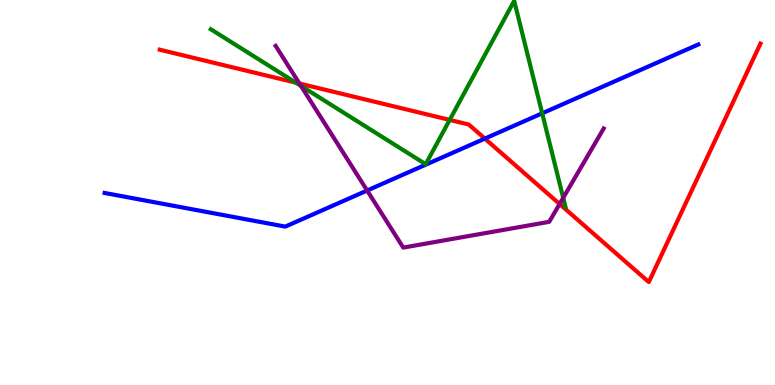[{'lines': ['blue', 'red'], 'intersections': [{'x': 6.26, 'y': 6.4}]}, {'lines': ['green', 'red'], 'intersections': [{'x': 3.82, 'y': 7.85}, {'x': 5.8, 'y': 6.89}]}, {'lines': ['purple', 'red'], 'intersections': [{'x': 3.86, 'y': 7.83}, {'x': 7.22, 'y': 4.7}]}, {'lines': ['blue', 'green'], 'intersections': [{'x': 7.0, 'y': 7.06}]}, {'lines': ['blue', 'purple'], 'intersections': [{'x': 4.74, 'y': 5.05}]}, {'lines': ['green', 'purple'], 'intersections': [{'x': 3.88, 'y': 7.77}, {'x': 7.27, 'y': 4.86}]}]